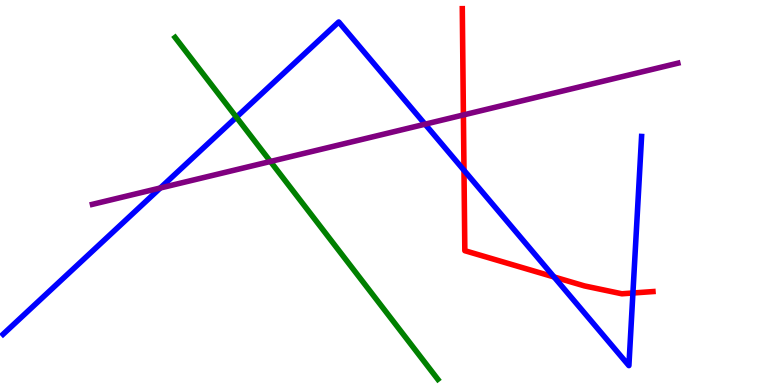[{'lines': ['blue', 'red'], 'intersections': [{'x': 5.99, 'y': 5.58}, {'x': 7.15, 'y': 2.81}, {'x': 8.17, 'y': 2.39}]}, {'lines': ['green', 'red'], 'intersections': []}, {'lines': ['purple', 'red'], 'intersections': [{'x': 5.98, 'y': 7.01}]}, {'lines': ['blue', 'green'], 'intersections': [{'x': 3.05, 'y': 6.96}]}, {'lines': ['blue', 'purple'], 'intersections': [{'x': 2.07, 'y': 5.12}, {'x': 5.48, 'y': 6.77}]}, {'lines': ['green', 'purple'], 'intersections': [{'x': 3.49, 'y': 5.81}]}]